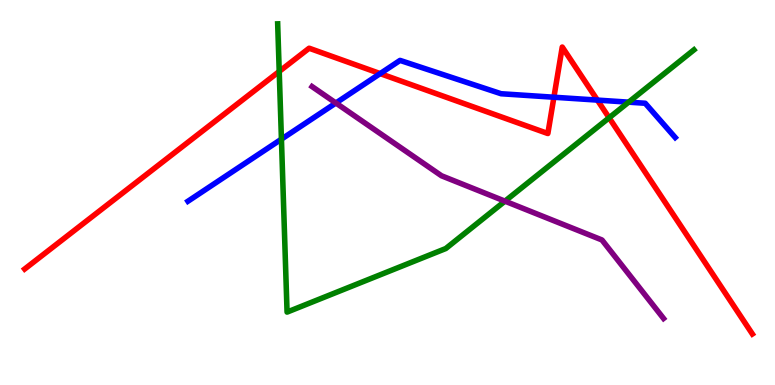[{'lines': ['blue', 'red'], 'intersections': [{'x': 4.91, 'y': 8.09}, {'x': 7.15, 'y': 7.47}, {'x': 7.71, 'y': 7.4}]}, {'lines': ['green', 'red'], 'intersections': [{'x': 3.6, 'y': 8.14}, {'x': 7.86, 'y': 6.94}]}, {'lines': ['purple', 'red'], 'intersections': []}, {'lines': ['blue', 'green'], 'intersections': [{'x': 3.63, 'y': 6.39}, {'x': 8.11, 'y': 7.35}]}, {'lines': ['blue', 'purple'], 'intersections': [{'x': 4.33, 'y': 7.32}]}, {'lines': ['green', 'purple'], 'intersections': [{'x': 6.52, 'y': 4.78}]}]